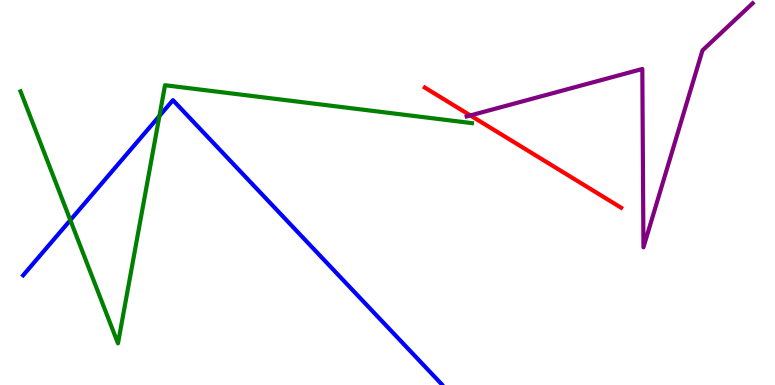[{'lines': ['blue', 'red'], 'intersections': []}, {'lines': ['green', 'red'], 'intersections': []}, {'lines': ['purple', 'red'], 'intersections': [{'x': 6.07, 'y': 7.0}]}, {'lines': ['blue', 'green'], 'intersections': [{'x': 0.907, 'y': 4.28}, {'x': 2.06, 'y': 6.99}]}, {'lines': ['blue', 'purple'], 'intersections': []}, {'lines': ['green', 'purple'], 'intersections': []}]